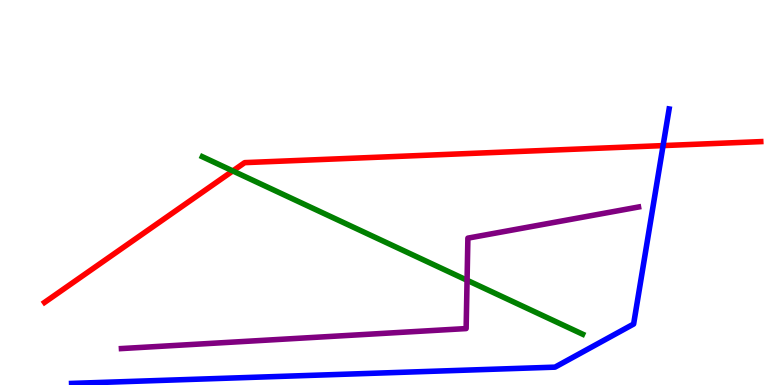[{'lines': ['blue', 'red'], 'intersections': [{'x': 8.56, 'y': 6.22}]}, {'lines': ['green', 'red'], 'intersections': [{'x': 3.0, 'y': 5.56}]}, {'lines': ['purple', 'red'], 'intersections': []}, {'lines': ['blue', 'green'], 'intersections': []}, {'lines': ['blue', 'purple'], 'intersections': []}, {'lines': ['green', 'purple'], 'intersections': [{'x': 6.03, 'y': 2.72}]}]